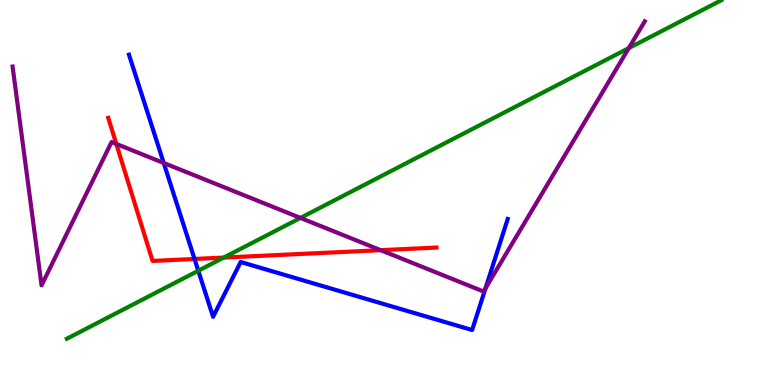[{'lines': ['blue', 'red'], 'intersections': [{'x': 2.51, 'y': 3.27}]}, {'lines': ['green', 'red'], 'intersections': [{'x': 2.89, 'y': 3.31}]}, {'lines': ['purple', 'red'], 'intersections': [{'x': 1.5, 'y': 6.26}, {'x': 4.91, 'y': 3.5}]}, {'lines': ['blue', 'green'], 'intersections': [{'x': 2.56, 'y': 2.97}]}, {'lines': ['blue', 'purple'], 'intersections': [{'x': 2.11, 'y': 5.77}, {'x': 6.26, 'y': 2.51}]}, {'lines': ['green', 'purple'], 'intersections': [{'x': 3.88, 'y': 4.34}, {'x': 8.11, 'y': 8.75}]}]